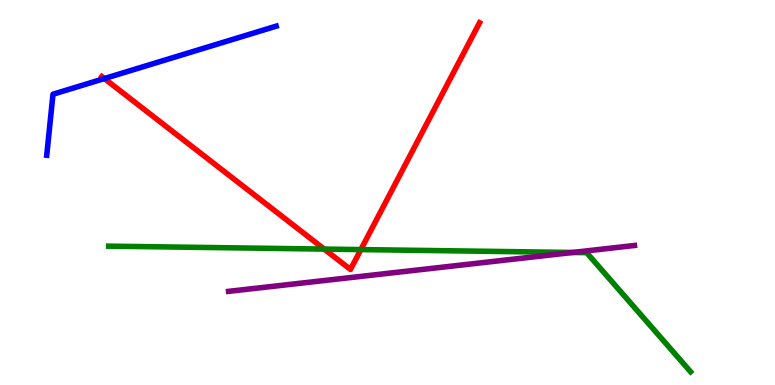[{'lines': ['blue', 'red'], 'intersections': [{'x': 1.35, 'y': 7.96}]}, {'lines': ['green', 'red'], 'intersections': [{'x': 4.18, 'y': 3.53}, {'x': 4.66, 'y': 3.52}]}, {'lines': ['purple', 'red'], 'intersections': []}, {'lines': ['blue', 'green'], 'intersections': []}, {'lines': ['blue', 'purple'], 'intersections': []}, {'lines': ['green', 'purple'], 'intersections': [{'x': 7.39, 'y': 3.44}]}]